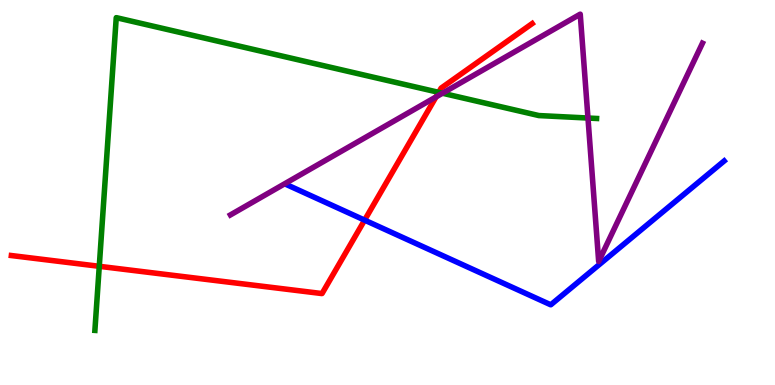[{'lines': ['blue', 'red'], 'intersections': [{'x': 4.7, 'y': 4.28}]}, {'lines': ['green', 'red'], 'intersections': [{'x': 1.28, 'y': 3.08}, {'x': 5.66, 'y': 7.6}]}, {'lines': ['purple', 'red'], 'intersections': [{'x': 5.63, 'y': 7.48}]}, {'lines': ['blue', 'green'], 'intersections': []}, {'lines': ['blue', 'purple'], 'intersections': []}, {'lines': ['green', 'purple'], 'intersections': [{'x': 5.71, 'y': 7.58}, {'x': 7.59, 'y': 6.93}]}]